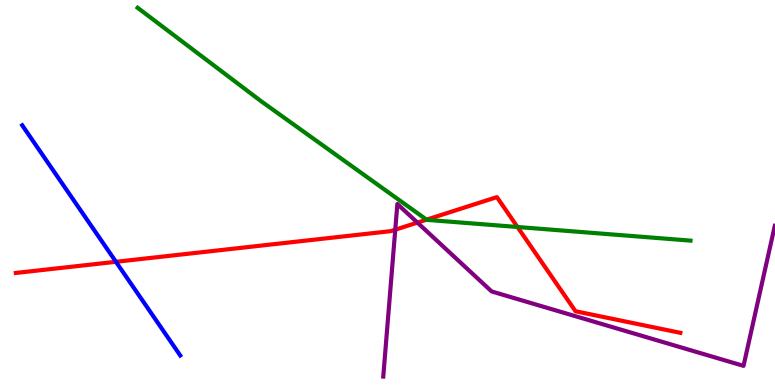[{'lines': ['blue', 'red'], 'intersections': [{'x': 1.5, 'y': 3.2}]}, {'lines': ['green', 'red'], 'intersections': [{'x': 5.5, 'y': 4.29}, {'x': 6.68, 'y': 4.1}]}, {'lines': ['purple', 'red'], 'intersections': [{'x': 5.1, 'y': 4.03}, {'x': 5.39, 'y': 4.22}]}, {'lines': ['blue', 'green'], 'intersections': []}, {'lines': ['blue', 'purple'], 'intersections': []}, {'lines': ['green', 'purple'], 'intersections': []}]